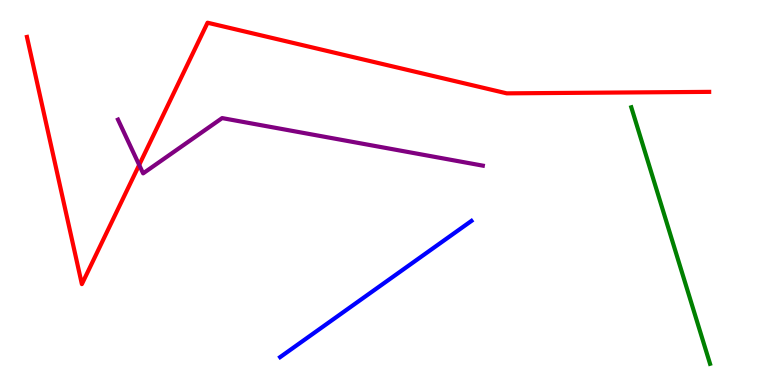[{'lines': ['blue', 'red'], 'intersections': []}, {'lines': ['green', 'red'], 'intersections': []}, {'lines': ['purple', 'red'], 'intersections': [{'x': 1.8, 'y': 5.72}]}, {'lines': ['blue', 'green'], 'intersections': []}, {'lines': ['blue', 'purple'], 'intersections': []}, {'lines': ['green', 'purple'], 'intersections': []}]